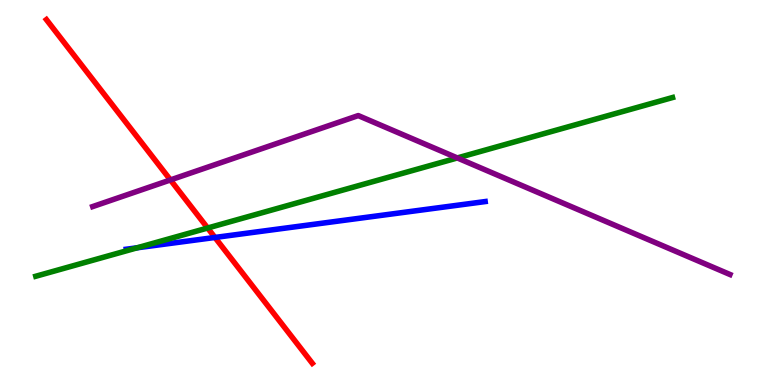[{'lines': ['blue', 'red'], 'intersections': [{'x': 2.77, 'y': 3.83}]}, {'lines': ['green', 'red'], 'intersections': [{'x': 2.68, 'y': 4.08}]}, {'lines': ['purple', 'red'], 'intersections': [{'x': 2.2, 'y': 5.33}]}, {'lines': ['blue', 'green'], 'intersections': [{'x': 1.77, 'y': 3.56}]}, {'lines': ['blue', 'purple'], 'intersections': []}, {'lines': ['green', 'purple'], 'intersections': [{'x': 5.9, 'y': 5.9}]}]